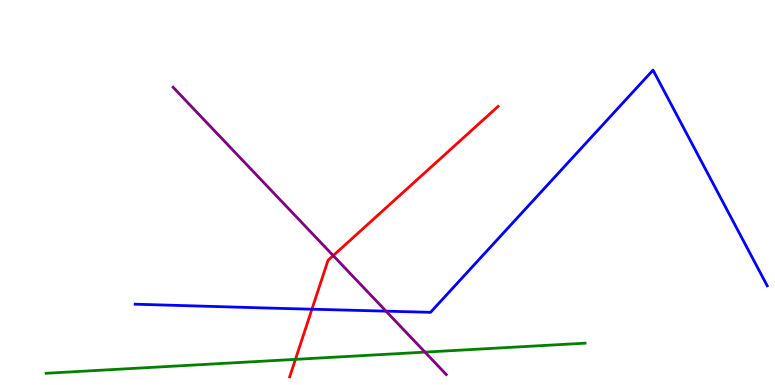[{'lines': ['blue', 'red'], 'intersections': [{'x': 4.03, 'y': 1.97}]}, {'lines': ['green', 'red'], 'intersections': [{'x': 3.81, 'y': 0.666}]}, {'lines': ['purple', 'red'], 'intersections': [{'x': 4.3, 'y': 3.36}]}, {'lines': ['blue', 'green'], 'intersections': []}, {'lines': ['blue', 'purple'], 'intersections': [{'x': 4.98, 'y': 1.92}]}, {'lines': ['green', 'purple'], 'intersections': [{'x': 5.48, 'y': 0.854}]}]